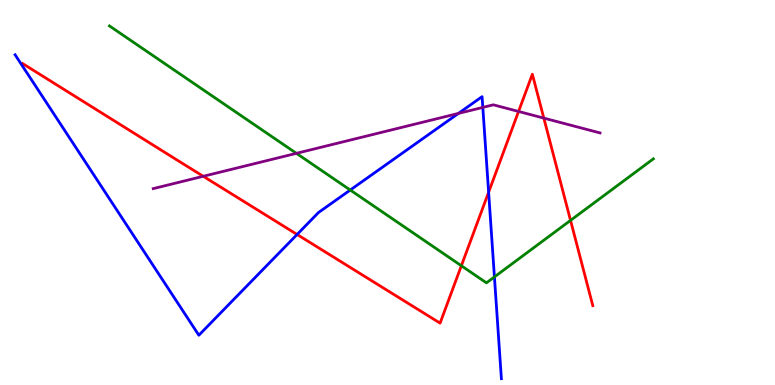[{'lines': ['blue', 'red'], 'intersections': [{'x': 3.83, 'y': 3.91}, {'x': 6.3, 'y': 5.01}]}, {'lines': ['green', 'red'], 'intersections': [{'x': 5.95, 'y': 3.1}, {'x': 7.36, 'y': 4.28}]}, {'lines': ['purple', 'red'], 'intersections': [{'x': 2.62, 'y': 5.42}, {'x': 6.69, 'y': 7.1}, {'x': 7.02, 'y': 6.93}]}, {'lines': ['blue', 'green'], 'intersections': [{'x': 4.52, 'y': 5.06}, {'x': 6.38, 'y': 2.81}]}, {'lines': ['blue', 'purple'], 'intersections': [{'x': 5.91, 'y': 7.05}, {'x': 6.23, 'y': 7.21}]}, {'lines': ['green', 'purple'], 'intersections': [{'x': 3.82, 'y': 6.02}]}]